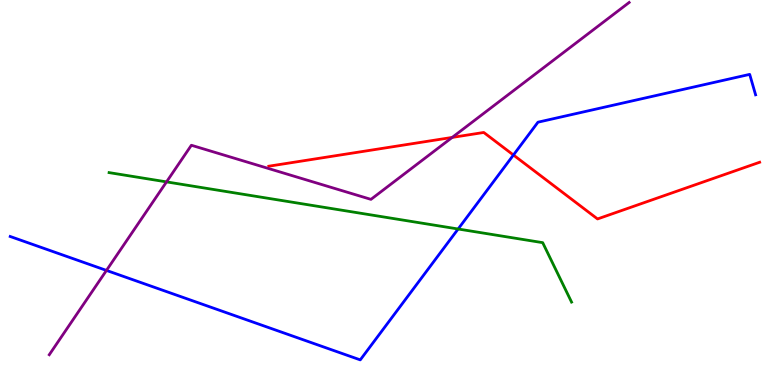[{'lines': ['blue', 'red'], 'intersections': [{'x': 6.62, 'y': 5.97}]}, {'lines': ['green', 'red'], 'intersections': []}, {'lines': ['purple', 'red'], 'intersections': [{'x': 5.83, 'y': 6.43}]}, {'lines': ['blue', 'green'], 'intersections': [{'x': 5.91, 'y': 4.05}]}, {'lines': ['blue', 'purple'], 'intersections': [{'x': 1.37, 'y': 2.98}]}, {'lines': ['green', 'purple'], 'intersections': [{'x': 2.15, 'y': 5.28}]}]